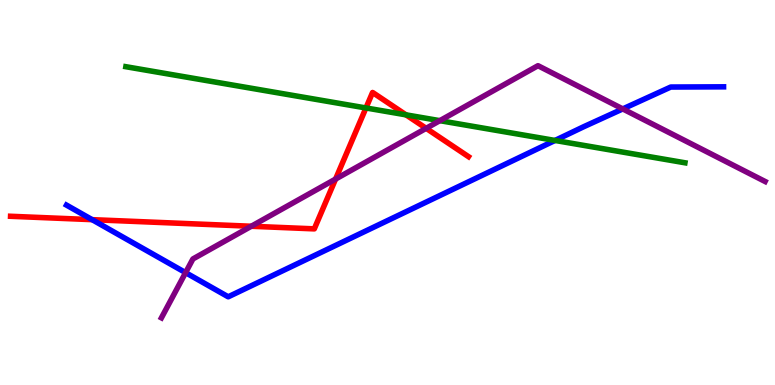[{'lines': ['blue', 'red'], 'intersections': [{'x': 1.19, 'y': 4.29}]}, {'lines': ['green', 'red'], 'intersections': [{'x': 4.72, 'y': 7.2}, {'x': 5.24, 'y': 7.02}]}, {'lines': ['purple', 'red'], 'intersections': [{'x': 3.24, 'y': 4.12}, {'x': 4.33, 'y': 5.35}, {'x': 5.5, 'y': 6.67}]}, {'lines': ['blue', 'green'], 'intersections': [{'x': 7.16, 'y': 6.35}]}, {'lines': ['blue', 'purple'], 'intersections': [{'x': 2.39, 'y': 2.92}, {'x': 8.04, 'y': 7.17}]}, {'lines': ['green', 'purple'], 'intersections': [{'x': 5.68, 'y': 6.87}]}]